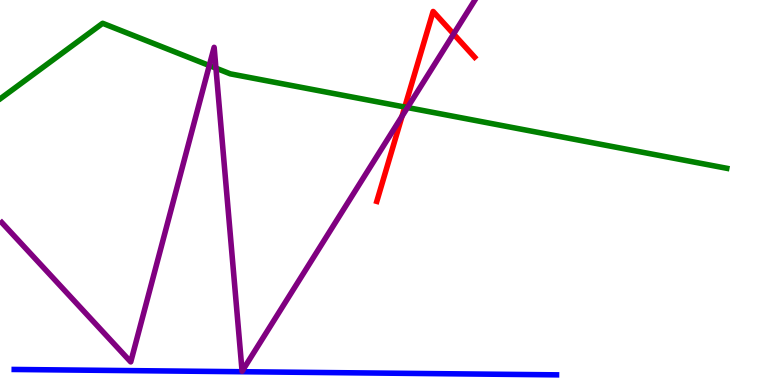[{'lines': ['blue', 'red'], 'intersections': []}, {'lines': ['green', 'red'], 'intersections': [{'x': 5.22, 'y': 7.22}]}, {'lines': ['purple', 'red'], 'intersections': [{'x': 5.19, 'y': 6.98}, {'x': 5.85, 'y': 9.12}]}, {'lines': ['blue', 'green'], 'intersections': []}, {'lines': ['blue', 'purple'], 'intersections': []}, {'lines': ['green', 'purple'], 'intersections': [{'x': 2.7, 'y': 8.3}, {'x': 2.79, 'y': 8.23}, {'x': 5.26, 'y': 7.21}]}]